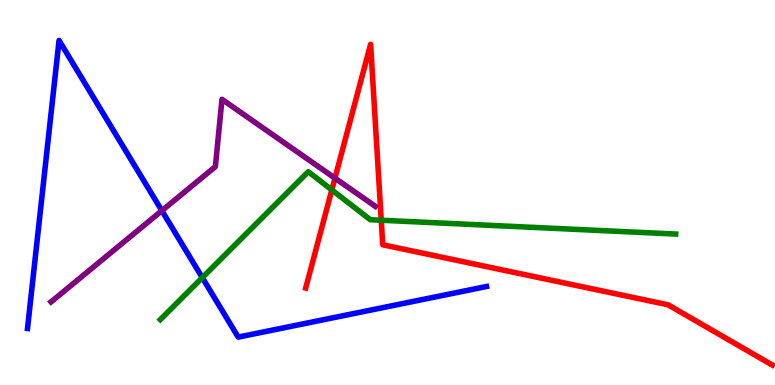[{'lines': ['blue', 'red'], 'intersections': []}, {'lines': ['green', 'red'], 'intersections': [{'x': 4.28, 'y': 5.07}, {'x': 4.92, 'y': 4.28}]}, {'lines': ['purple', 'red'], 'intersections': [{'x': 4.32, 'y': 5.37}]}, {'lines': ['blue', 'green'], 'intersections': [{'x': 2.61, 'y': 2.79}]}, {'lines': ['blue', 'purple'], 'intersections': [{'x': 2.09, 'y': 4.53}]}, {'lines': ['green', 'purple'], 'intersections': []}]